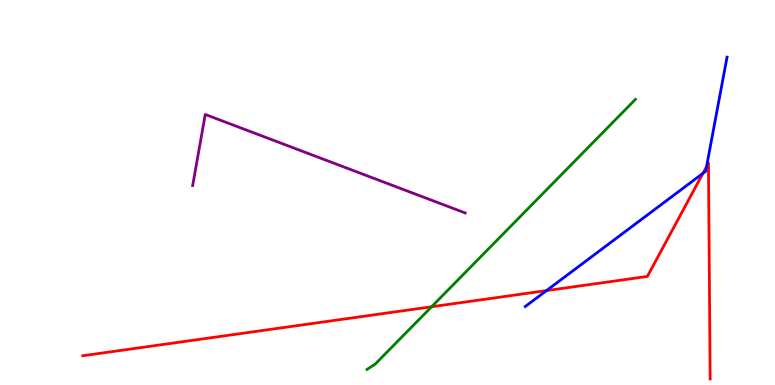[{'lines': ['blue', 'red'], 'intersections': [{'x': 7.05, 'y': 2.45}, {'x': 9.07, 'y': 5.5}, {'x': 9.12, 'y': 5.67}]}, {'lines': ['green', 'red'], 'intersections': [{'x': 5.57, 'y': 2.03}]}, {'lines': ['purple', 'red'], 'intersections': []}, {'lines': ['blue', 'green'], 'intersections': []}, {'lines': ['blue', 'purple'], 'intersections': []}, {'lines': ['green', 'purple'], 'intersections': []}]